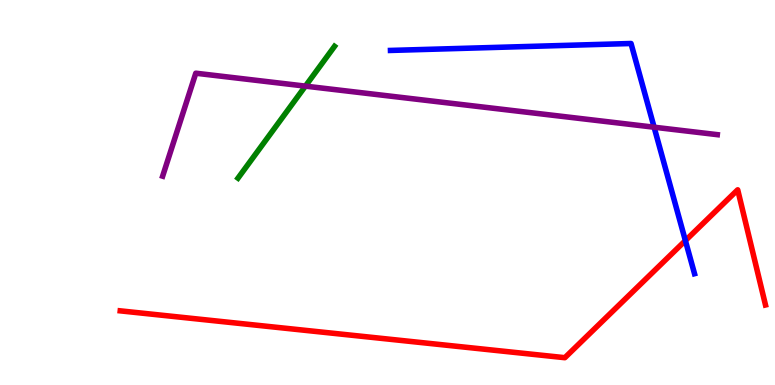[{'lines': ['blue', 'red'], 'intersections': [{'x': 8.84, 'y': 3.75}]}, {'lines': ['green', 'red'], 'intersections': []}, {'lines': ['purple', 'red'], 'intersections': []}, {'lines': ['blue', 'green'], 'intersections': []}, {'lines': ['blue', 'purple'], 'intersections': [{'x': 8.44, 'y': 6.7}]}, {'lines': ['green', 'purple'], 'intersections': [{'x': 3.94, 'y': 7.76}]}]